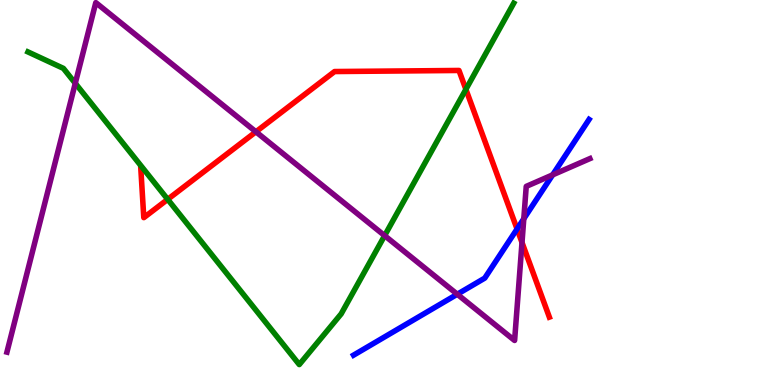[{'lines': ['blue', 'red'], 'intersections': [{'x': 6.67, 'y': 4.05}]}, {'lines': ['green', 'red'], 'intersections': [{'x': 2.16, 'y': 4.82}, {'x': 6.01, 'y': 7.68}]}, {'lines': ['purple', 'red'], 'intersections': [{'x': 3.3, 'y': 6.58}, {'x': 6.74, 'y': 3.7}]}, {'lines': ['blue', 'green'], 'intersections': []}, {'lines': ['blue', 'purple'], 'intersections': [{'x': 5.9, 'y': 2.36}, {'x': 6.76, 'y': 4.32}, {'x': 7.13, 'y': 5.46}]}, {'lines': ['green', 'purple'], 'intersections': [{'x': 0.971, 'y': 7.84}, {'x': 4.96, 'y': 3.88}]}]